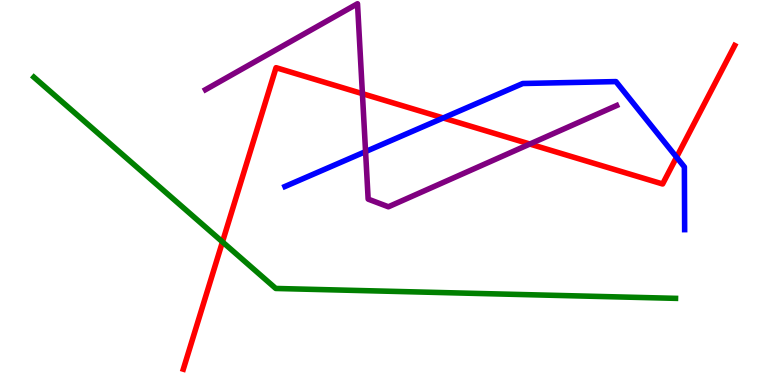[{'lines': ['blue', 'red'], 'intersections': [{'x': 5.72, 'y': 6.94}, {'x': 8.73, 'y': 5.92}]}, {'lines': ['green', 'red'], 'intersections': [{'x': 2.87, 'y': 3.72}]}, {'lines': ['purple', 'red'], 'intersections': [{'x': 4.68, 'y': 7.57}, {'x': 6.84, 'y': 6.26}]}, {'lines': ['blue', 'green'], 'intersections': []}, {'lines': ['blue', 'purple'], 'intersections': [{'x': 4.72, 'y': 6.06}]}, {'lines': ['green', 'purple'], 'intersections': []}]